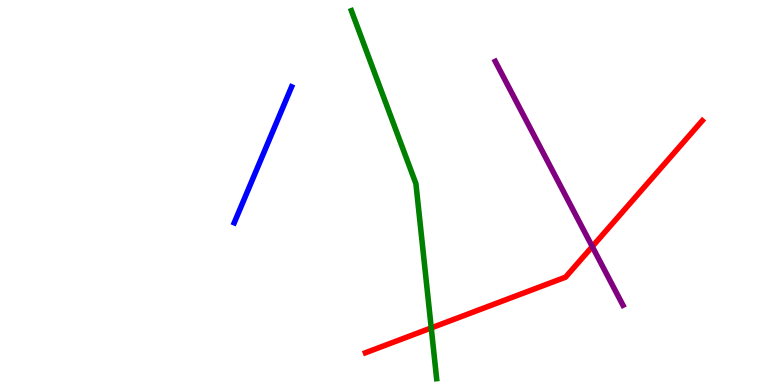[{'lines': ['blue', 'red'], 'intersections': []}, {'lines': ['green', 'red'], 'intersections': [{'x': 5.56, 'y': 1.48}]}, {'lines': ['purple', 'red'], 'intersections': [{'x': 7.64, 'y': 3.6}]}, {'lines': ['blue', 'green'], 'intersections': []}, {'lines': ['blue', 'purple'], 'intersections': []}, {'lines': ['green', 'purple'], 'intersections': []}]